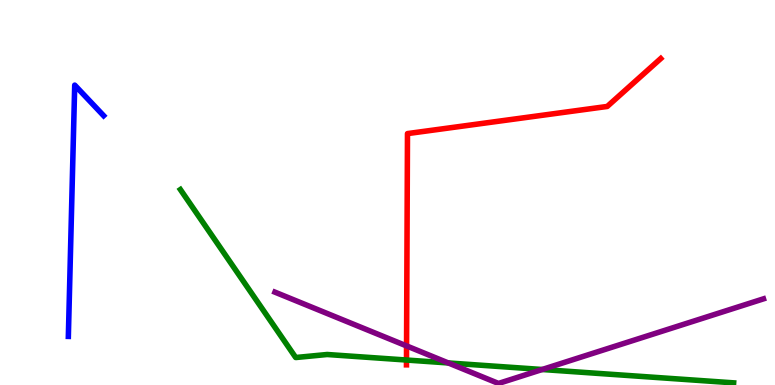[{'lines': ['blue', 'red'], 'intersections': []}, {'lines': ['green', 'red'], 'intersections': [{'x': 5.25, 'y': 0.649}]}, {'lines': ['purple', 'red'], 'intersections': [{'x': 5.25, 'y': 1.02}]}, {'lines': ['blue', 'green'], 'intersections': []}, {'lines': ['blue', 'purple'], 'intersections': []}, {'lines': ['green', 'purple'], 'intersections': [{'x': 5.78, 'y': 0.573}, {'x': 7.0, 'y': 0.403}]}]